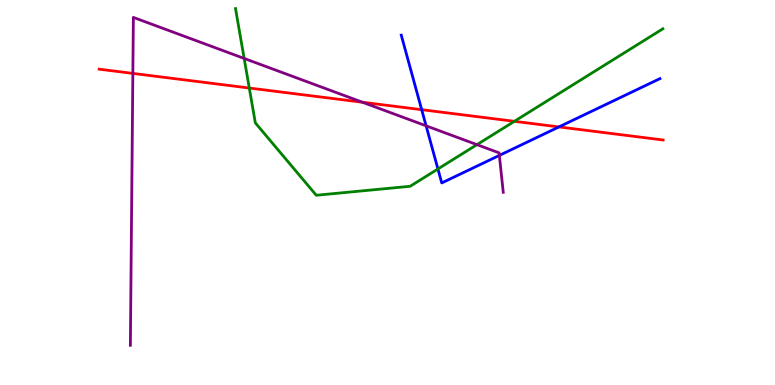[{'lines': ['blue', 'red'], 'intersections': [{'x': 5.44, 'y': 7.15}, {'x': 7.21, 'y': 6.7}]}, {'lines': ['green', 'red'], 'intersections': [{'x': 3.22, 'y': 7.71}, {'x': 6.64, 'y': 6.85}]}, {'lines': ['purple', 'red'], 'intersections': [{'x': 1.71, 'y': 8.09}, {'x': 4.68, 'y': 7.34}]}, {'lines': ['blue', 'green'], 'intersections': [{'x': 5.65, 'y': 5.61}]}, {'lines': ['blue', 'purple'], 'intersections': [{'x': 5.5, 'y': 6.73}, {'x': 6.44, 'y': 5.96}]}, {'lines': ['green', 'purple'], 'intersections': [{'x': 3.15, 'y': 8.48}, {'x': 6.15, 'y': 6.24}]}]